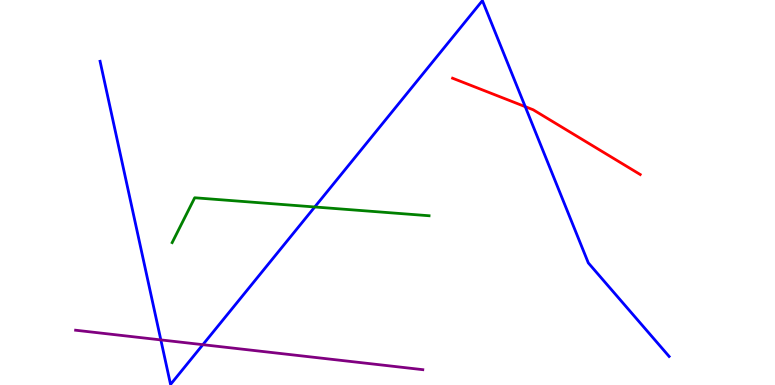[{'lines': ['blue', 'red'], 'intersections': [{'x': 6.78, 'y': 7.23}]}, {'lines': ['green', 'red'], 'intersections': []}, {'lines': ['purple', 'red'], 'intersections': []}, {'lines': ['blue', 'green'], 'intersections': [{'x': 4.06, 'y': 4.62}]}, {'lines': ['blue', 'purple'], 'intersections': [{'x': 2.08, 'y': 1.17}, {'x': 2.62, 'y': 1.05}]}, {'lines': ['green', 'purple'], 'intersections': []}]